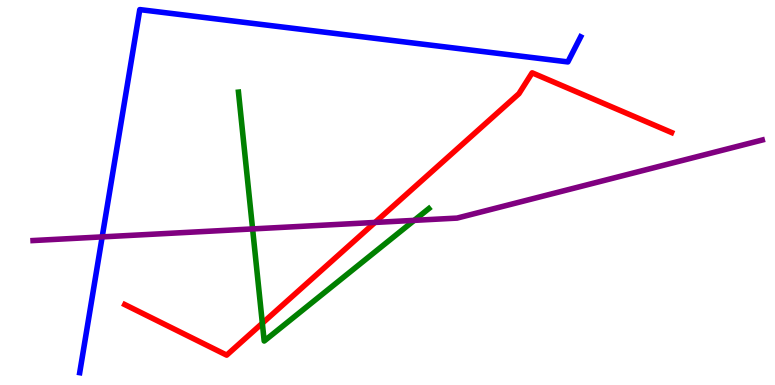[{'lines': ['blue', 'red'], 'intersections': []}, {'lines': ['green', 'red'], 'intersections': [{'x': 3.39, 'y': 1.6}]}, {'lines': ['purple', 'red'], 'intersections': [{'x': 4.84, 'y': 4.22}]}, {'lines': ['blue', 'green'], 'intersections': []}, {'lines': ['blue', 'purple'], 'intersections': [{'x': 1.32, 'y': 3.85}]}, {'lines': ['green', 'purple'], 'intersections': [{'x': 3.26, 'y': 4.05}, {'x': 5.34, 'y': 4.28}]}]